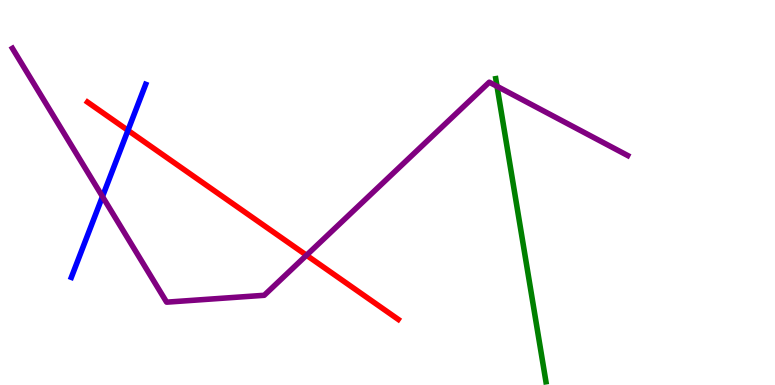[{'lines': ['blue', 'red'], 'intersections': [{'x': 1.65, 'y': 6.61}]}, {'lines': ['green', 'red'], 'intersections': []}, {'lines': ['purple', 'red'], 'intersections': [{'x': 3.95, 'y': 3.37}]}, {'lines': ['blue', 'green'], 'intersections': []}, {'lines': ['blue', 'purple'], 'intersections': [{'x': 1.32, 'y': 4.89}]}, {'lines': ['green', 'purple'], 'intersections': [{'x': 6.41, 'y': 7.76}]}]